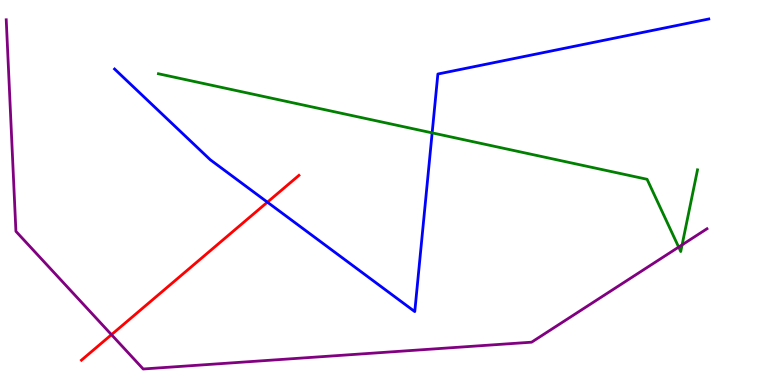[{'lines': ['blue', 'red'], 'intersections': [{'x': 3.45, 'y': 4.75}]}, {'lines': ['green', 'red'], 'intersections': []}, {'lines': ['purple', 'red'], 'intersections': [{'x': 1.44, 'y': 1.31}]}, {'lines': ['blue', 'green'], 'intersections': [{'x': 5.58, 'y': 6.55}]}, {'lines': ['blue', 'purple'], 'intersections': []}, {'lines': ['green', 'purple'], 'intersections': [{'x': 8.76, 'y': 3.58}, {'x': 8.8, 'y': 3.64}]}]